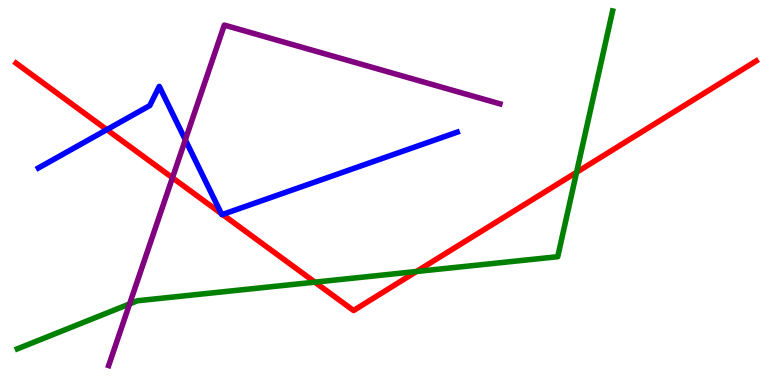[{'lines': ['blue', 'red'], 'intersections': [{'x': 1.38, 'y': 6.63}, {'x': 2.86, 'y': 4.45}, {'x': 2.87, 'y': 4.43}]}, {'lines': ['green', 'red'], 'intersections': [{'x': 4.06, 'y': 2.67}, {'x': 5.37, 'y': 2.95}, {'x': 7.44, 'y': 5.52}]}, {'lines': ['purple', 'red'], 'intersections': [{'x': 2.23, 'y': 5.38}]}, {'lines': ['blue', 'green'], 'intersections': []}, {'lines': ['blue', 'purple'], 'intersections': [{'x': 2.39, 'y': 6.37}]}, {'lines': ['green', 'purple'], 'intersections': [{'x': 1.67, 'y': 2.11}]}]